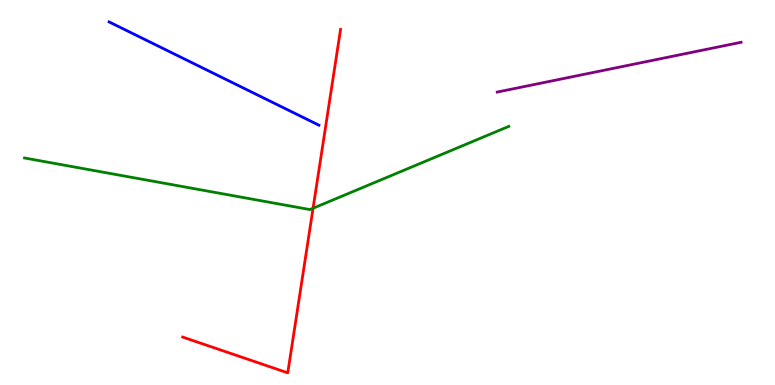[{'lines': ['blue', 'red'], 'intersections': []}, {'lines': ['green', 'red'], 'intersections': [{'x': 4.04, 'y': 4.59}]}, {'lines': ['purple', 'red'], 'intersections': []}, {'lines': ['blue', 'green'], 'intersections': []}, {'lines': ['blue', 'purple'], 'intersections': []}, {'lines': ['green', 'purple'], 'intersections': []}]